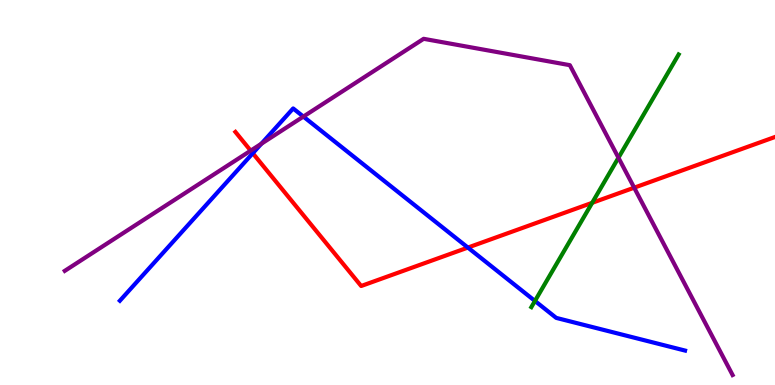[{'lines': ['blue', 'red'], 'intersections': [{'x': 3.26, 'y': 6.02}, {'x': 6.04, 'y': 3.57}]}, {'lines': ['green', 'red'], 'intersections': [{'x': 7.64, 'y': 4.73}]}, {'lines': ['purple', 'red'], 'intersections': [{'x': 3.23, 'y': 6.09}, {'x': 8.18, 'y': 5.12}]}, {'lines': ['blue', 'green'], 'intersections': [{'x': 6.9, 'y': 2.18}]}, {'lines': ['blue', 'purple'], 'intersections': [{'x': 3.37, 'y': 6.27}, {'x': 3.91, 'y': 6.97}]}, {'lines': ['green', 'purple'], 'intersections': [{'x': 7.98, 'y': 5.9}]}]